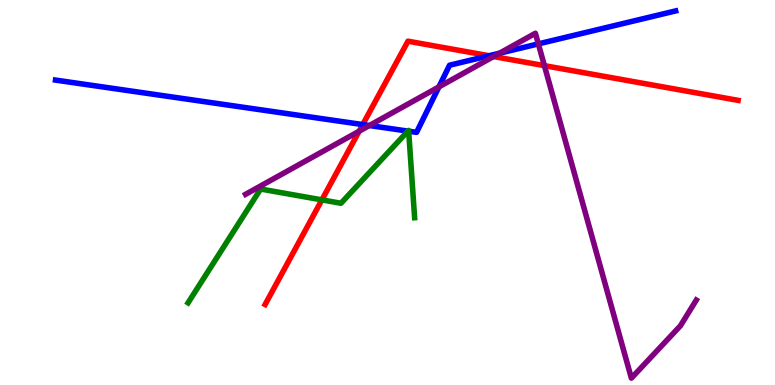[{'lines': ['blue', 'red'], 'intersections': [{'x': 4.68, 'y': 6.76}, {'x': 6.31, 'y': 8.55}]}, {'lines': ['green', 'red'], 'intersections': [{'x': 4.15, 'y': 4.81}]}, {'lines': ['purple', 'red'], 'intersections': [{'x': 4.63, 'y': 6.59}, {'x': 6.37, 'y': 8.53}, {'x': 7.02, 'y': 8.29}]}, {'lines': ['blue', 'green'], 'intersections': [{'x': 5.26, 'y': 6.59}, {'x': 5.27, 'y': 6.59}]}, {'lines': ['blue', 'purple'], 'intersections': [{'x': 4.77, 'y': 6.74}, {'x': 5.66, 'y': 7.74}, {'x': 6.45, 'y': 8.62}, {'x': 6.95, 'y': 8.86}]}, {'lines': ['green', 'purple'], 'intersections': []}]